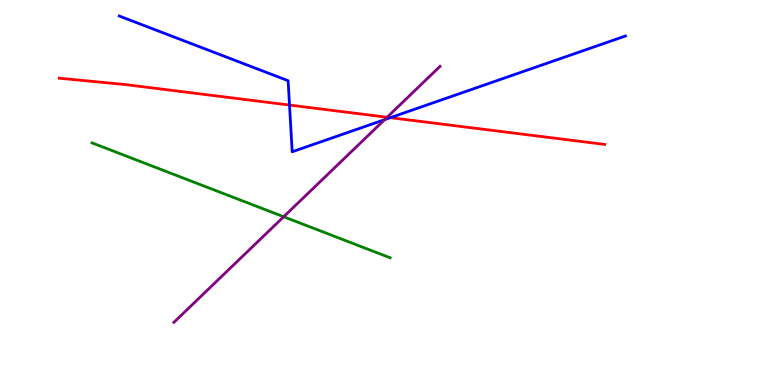[{'lines': ['blue', 'red'], 'intersections': [{'x': 3.74, 'y': 7.27}, {'x': 5.04, 'y': 6.94}]}, {'lines': ['green', 'red'], 'intersections': []}, {'lines': ['purple', 'red'], 'intersections': [{'x': 5.0, 'y': 6.95}]}, {'lines': ['blue', 'green'], 'intersections': []}, {'lines': ['blue', 'purple'], 'intersections': [{'x': 4.96, 'y': 6.89}]}, {'lines': ['green', 'purple'], 'intersections': [{'x': 3.66, 'y': 4.37}]}]